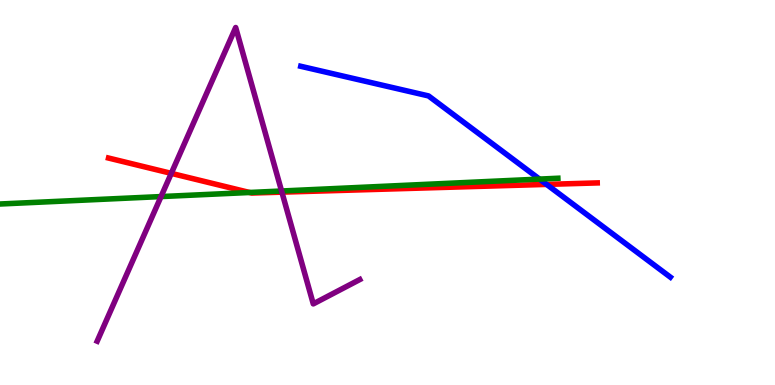[{'lines': ['blue', 'red'], 'intersections': [{'x': 7.05, 'y': 5.21}]}, {'lines': ['green', 'red'], 'intersections': [{'x': 3.22, 'y': 5.0}]}, {'lines': ['purple', 'red'], 'intersections': [{'x': 2.21, 'y': 5.5}, {'x': 3.64, 'y': 5.01}]}, {'lines': ['blue', 'green'], 'intersections': [{'x': 6.96, 'y': 5.35}]}, {'lines': ['blue', 'purple'], 'intersections': []}, {'lines': ['green', 'purple'], 'intersections': [{'x': 2.08, 'y': 4.89}, {'x': 3.63, 'y': 5.04}]}]